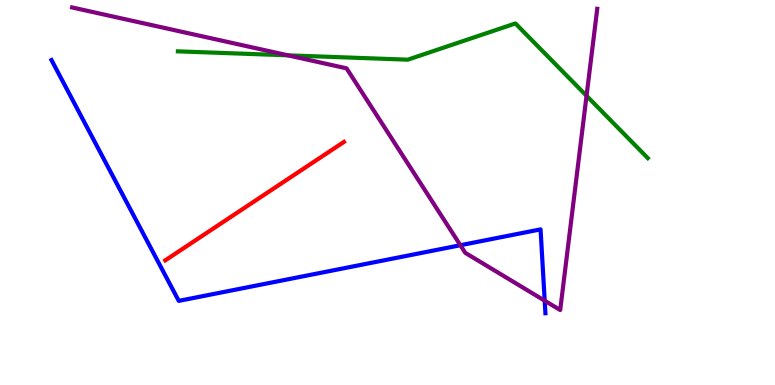[{'lines': ['blue', 'red'], 'intersections': []}, {'lines': ['green', 'red'], 'intersections': []}, {'lines': ['purple', 'red'], 'intersections': []}, {'lines': ['blue', 'green'], 'intersections': []}, {'lines': ['blue', 'purple'], 'intersections': [{'x': 5.94, 'y': 3.63}, {'x': 7.03, 'y': 2.19}]}, {'lines': ['green', 'purple'], 'intersections': [{'x': 3.72, 'y': 8.56}, {'x': 7.57, 'y': 7.51}]}]